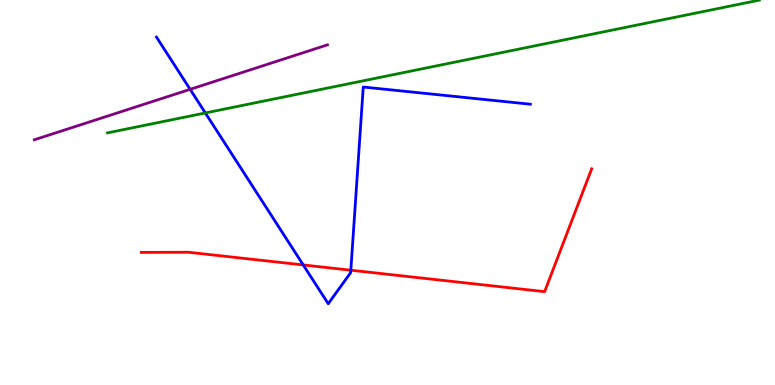[{'lines': ['blue', 'red'], 'intersections': [{'x': 3.91, 'y': 3.12}, {'x': 4.53, 'y': 2.98}]}, {'lines': ['green', 'red'], 'intersections': []}, {'lines': ['purple', 'red'], 'intersections': []}, {'lines': ['blue', 'green'], 'intersections': [{'x': 2.65, 'y': 7.07}]}, {'lines': ['blue', 'purple'], 'intersections': [{'x': 2.45, 'y': 7.68}]}, {'lines': ['green', 'purple'], 'intersections': []}]